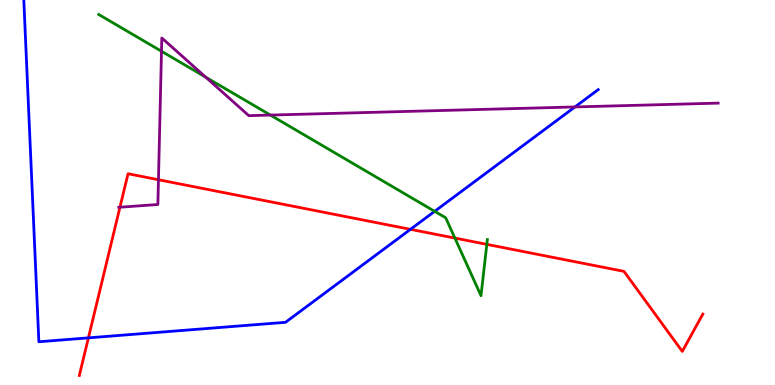[{'lines': ['blue', 'red'], 'intersections': [{'x': 1.14, 'y': 1.22}, {'x': 5.3, 'y': 4.04}]}, {'lines': ['green', 'red'], 'intersections': [{'x': 5.87, 'y': 3.82}, {'x': 6.28, 'y': 3.65}]}, {'lines': ['purple', 'red'], 'intersections': [{'x': 1.55, 'y': 4.62}, {'x': 2.04, 'y': 5.33}]}, {'lines': ['blue', 'green'], 'intersections': [{'x': 5.61, 'y': 4.51}]}, {'lines': ['blue', 'purple'], 'intersections': [{'x': 7.42, 'y': 7.22}]}, {'lines': ['green', 'purple'], 'intersections': [{'x': 2.08, 'y': 8.67}, {'x': 2.65, 'y': 8.0}, {'x': 3.49, 'y': 7.01}]}]